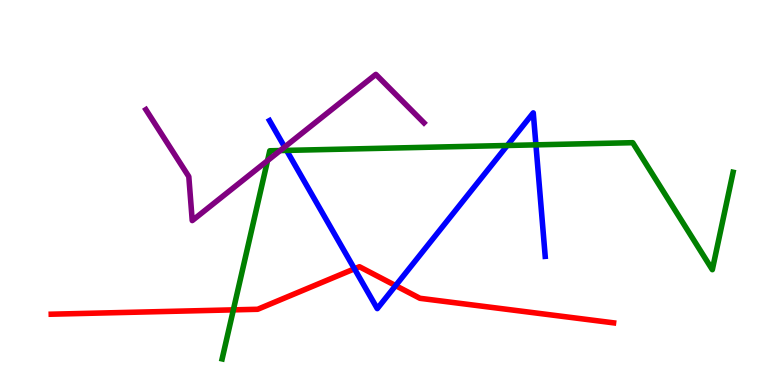[{'lines': ['blue', 'red'], 'intersections': [{'x': 4.57, 'y': 3.02}, {'x': 5.1, 'y': 2.58}]}, {'lines': ['green', 'red'], 'intersections': [{'x': 3.01, 'y': 1.95}]}, {'lines': ['purple', 'red'], 'intersections': []}, {'lines': ['blue', 'green'], 'intersections': [{'x': 3.7, 'y': 6.09}, {'x': 6.55, 'y': 6.22}, {'x': 6.92, 'y': 6.24}]}, {'lines': ['blue', 'purple'], 'intersections': [{'x': 3.67, 'y': 6.18}]}, {'lines': ['green', 'purple'], 'intersections': [{'x': 3.45, 'y': 5.83}, {'x': 3.62, 'y': 6.09}]}]